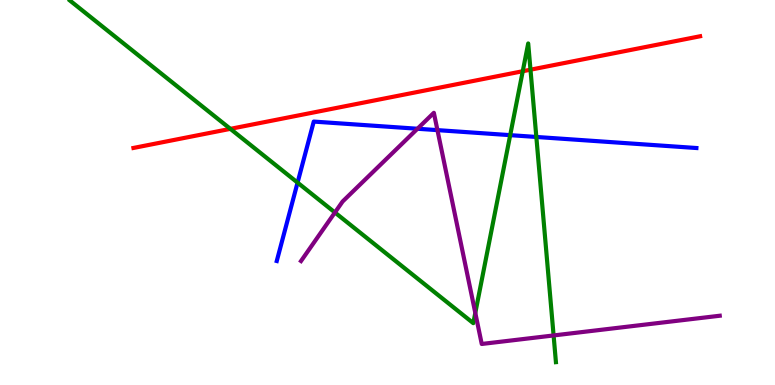[{'lines': ['blue', 'red'], 'intersections': []}, {'lines': ['green', 'red'], 'intersections': [{'x': 2.97, 'y': 6.65}, {'x': 6.75, 'y': 8.15}, {'x': 6.85, 'y': 8.19}]}, {'lines': ['purple', 'red'], 'intersections': []}, {'lines': ['blue', 'green'], 'intersections': [{'x': 3.84, 'y': 5.26}, {'x': 6.58, 'y': 6.49}, {'x': 6.92, 'y': 6.44}]}, {'lines': ['blue', 'purple'], 'intersections': [{'x': 5.39, 'y': 6.66}, {'x': 5.64, 'y': 6.62}]}, {'lines': ['green', 'purple'], 'intersections': [{'x': 4.32, 'y': 4.48}, {'x': 6.13, 'y': 1.87}, {'x': 7.14, 'y': 1.29}]}]